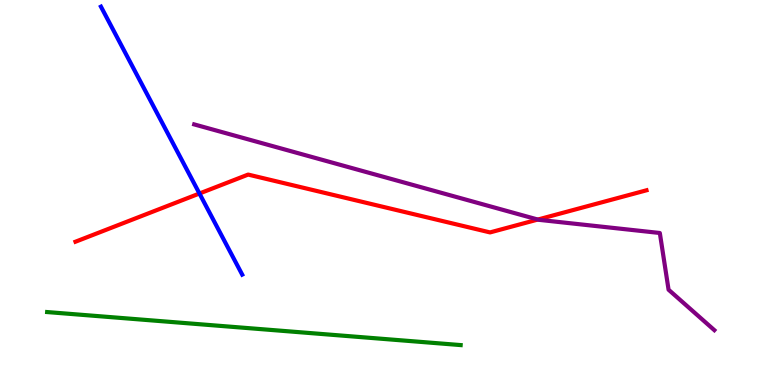[{'lines': ['blue', 'red'], 'intersections': [{'x': 2.57, 'y': 4.97}]}, {'lines': ['green', 'red'], 'intersections': []}, {'lines': ['purple', 'red'], 'intersections': [{'x': 6.94, 'y': 4.3}]}, {'lines': ['blue', 'green'], 'intersections': []}, {'lines': ['blue', 'purple'], 'intersections': []}, {'lines': ['green', 'purple'], 'intersections': []}]